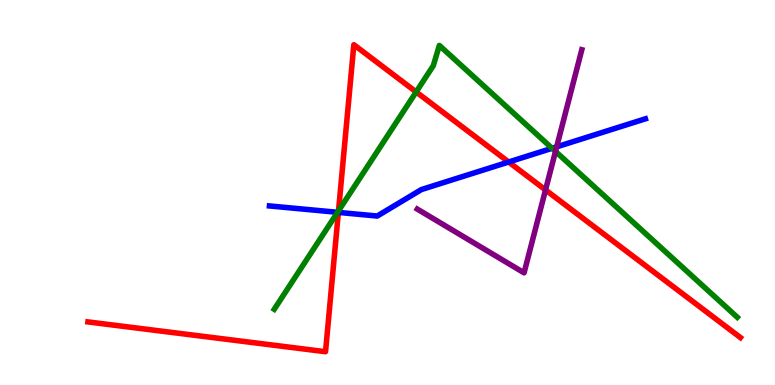[{'lines': ['blue', 'red'], 'intersections': [{'x': 4.37, 'y': 4.48}, {'x': 6.56, 'y': 5.79}]}, {'lines': ['green', 'red'], 'intersections': [{'x': 4.37, 'y': 4.52}, {'x': 5.37, 'y': 7.61}]}, {'lines': ['purple', 'red'], 'intersections': [{'x': 7.04, 'y': 5.07}]}, {'lines': ['blue', 'green'], 'intersections': [{'x': 4.36, 'y': 4.49}, {'x': 7.12, 'y': 6.15}]}, {'lines': ['blue', 'purple'], 'intersections': [{'x': 7.18, 'y': 6.19}]}, {'lines': ['green', 'purple'], 'intersections': [{'x': 7.17, 'y': 6.07}]}]